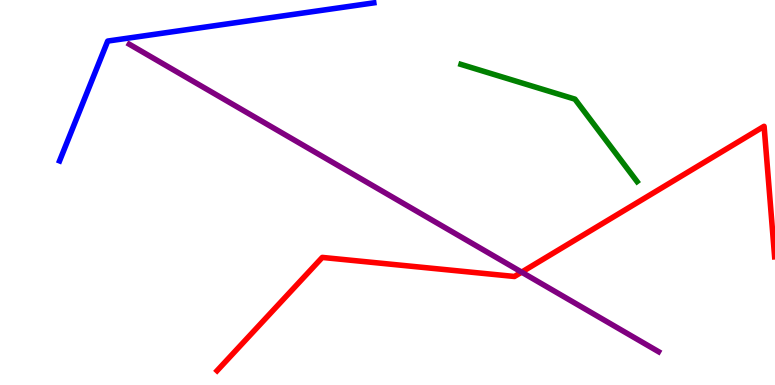[{'lines': ['blue', 'red'], 'intersections': []}, {'lines': ['green', 'red'], 'intersections': []}, {'lines': ['purple', 'red'], 'intersections': [{'x': 6.73, 'y': 2.93}]}, {'lines': ['blue', 'green'], 'intersections': []}, {'lines': ['blue', 'purple'], 'intersections': []}, {'lines': ['green', 'purple'], 'intersections': []}]